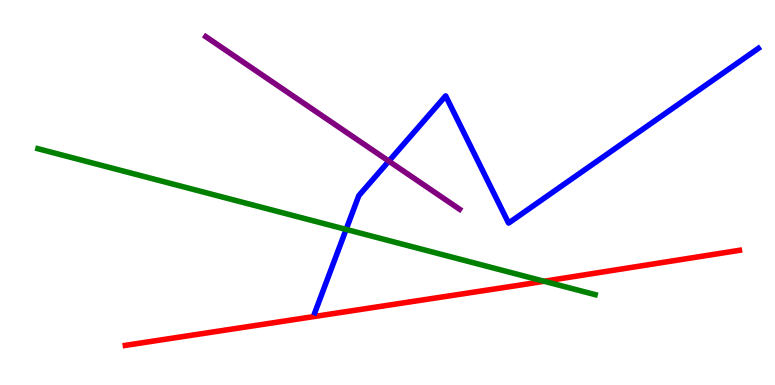[{'lines': ['blue', 'red'], 'intersections': []}, {'lines': ['green', 'red'], 'intersections': [{'x': 7.02, 'y': 2.69}]}, {'lines': ['purple', 'red'], 'intersections': []}, {'lines': ['blue', 'green'], 'intersections': [{'x': 4.47, 'y': 4.04}]}, {'lines': ['blue', 'purple'], 'intersections': [{'x': 5.02, 'y': 5.81}]}, {'lines': ['green', 'purple'], 'intersections': []}]